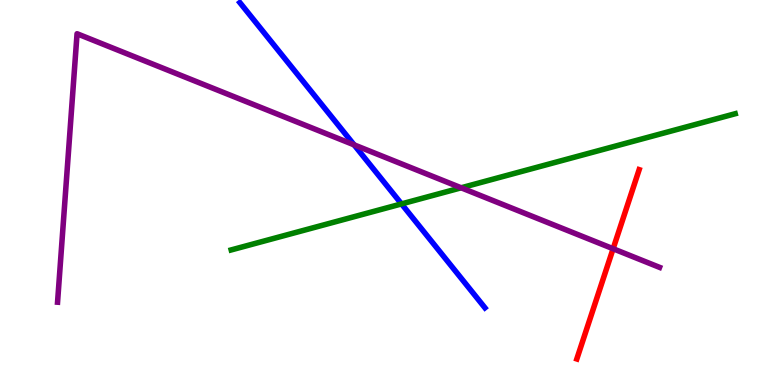[{'lines': ['blue', 'red'], 'intersections': []}, {'lines': ['green', 'red'], 'intersections': []}, {'lines': ['purple', 'red'], 'intersections': [{'x': 7.91, 'y': 3.54}]}, {'lines': ['blue', 'green'], 'intersections': [{'x': 5.18, 'y': 4.7}]}, {'lines': ['blue', 'purple'], 'intersections': [{'x': 4.57, 'y': 6.24}]}, {'lines': ['green', 'purple'], 'intersections': [{'x': 5.95, 'y': 5.12}]}]